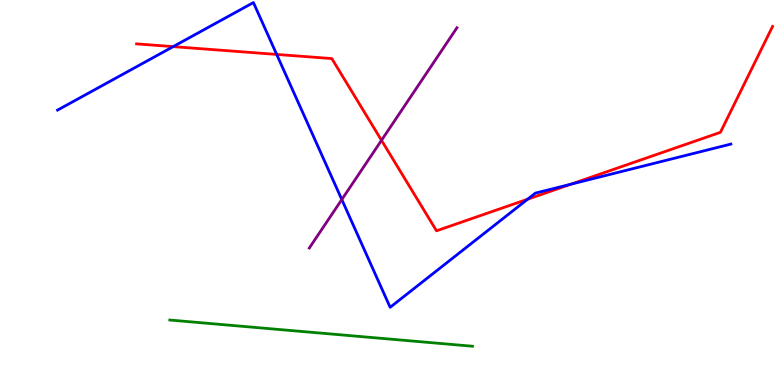[{'lines': ['blue', 'red'], 'intersections': [{'x': 2.23, 'y': 8.79}, {'x': 3.57, 'y': 8.59}, {'x': 6.81, 'y': 4.83}, {'x': 7.37, 'y': 5.21}]}, {'lines': ['green', 'red'], 'intersections': []}, {'lines': ['purple', 'red'], 'intersections': [{'x': 4.92, 'y': 6.36}]}, {'lines': ['blue', 'green'], 'intersections': []}, {'lines': ['blue', 'purple'], 'intersections': [{'x': 4.41, 'y': 4.82}]}, {'lines': ['green', 'purple'], 'intersections': []}]